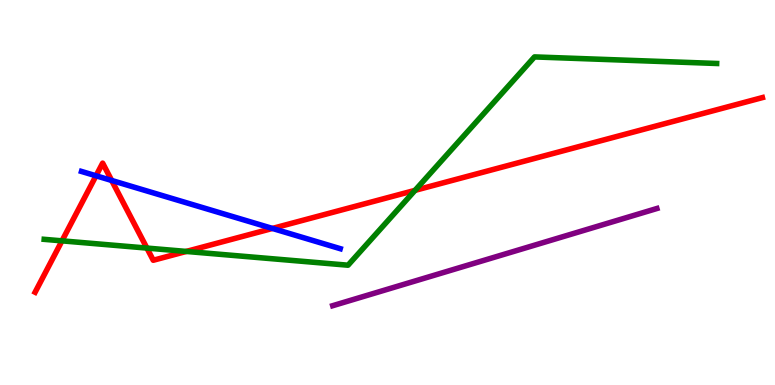[{'lines': ['blue', 'red'], 'intersections': [{'x': 1.24, 'y': 5.43}, {'x': 1.44, 'y': 5.31}, {'x': 3.52, 'y': 4.07}]}, {'lines': ['green', 'red'], 'intersections': [{'x': 0.8, 'y': 3.74}, {'x': 1.9, 'y': 3.56}, {'x': 2.4, 'y': 3.47}, {'x': 5.36, 'y': 5.06}]}, {'lines': ['purple', 'red'], 'intersections': []}, {'lines': ['blue', 'green'], 'intersections': []}, {'lines': ['blue', 'purple'], 'intersections': []}, {'lines': ['green', 'purple'], 'intersections': []}]